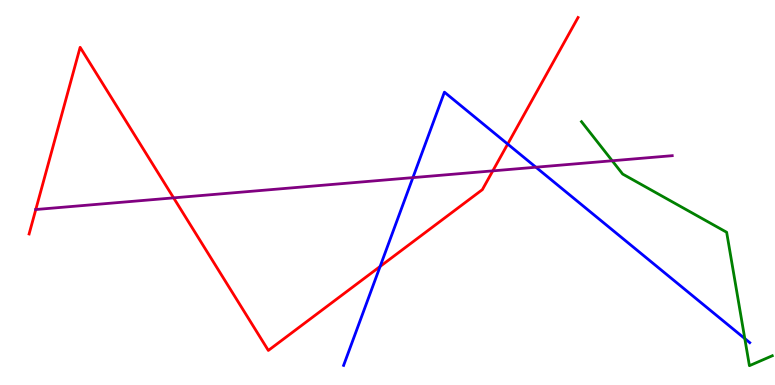[{'lines': ['blue', 'red'], 'intersections': [{'x': 4.9, 'y': 3.08}, {'x': 6.55, 'y': 6.26}]}, {'lines': ['green', 'red'], 'intersections': []}, {'lines': ['purple', 'red'], 'intersections': [{'x': 0.462, 'y': 4.56}, {'x': 2.24, 'y': 4.86}, {'x': 6.36, 'y': 5.56}]}, {'lines': ['blue', 'green'], 'intersections': [{'x': 9.61, 'y': 1.21}]}, {'lines': ['blue', 'purple'], 'intersections': [{'x': 5.33, 'y': 5.39}, {'x': 6.91, 'y': 5.66}]}, {'lines': ['green', 'purple'], 'intersections': [{'x': 7.9, 'y': 5.82}]}]